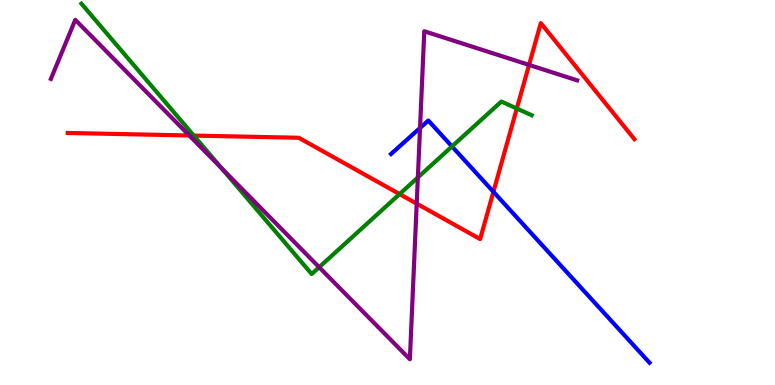[{'lines': ['blue', 'red'], 'intersections': [{'x': 6.37, 'y': 5.02}]}, {'lines': ['green', 'red'], 'intersections': [{'x': 2.5, 'y': 6.48}, {'x': 5.16, 'y': 4.96}, {'x': 6.67, 'y': 7.18}]}, {'lines': ['purple', 'red'], 'intersections': [{'x': 2.44, 'y': 6.48}, {'x': 5.38, 'y': 4.71}, {'x': 6.83, 'y': 8.31}]}, {'lines': ['blue', 'green'], 'intersections': [{'x': 5.83, 'y': 6.2}]}, {'lines': ['blue', 'purple'], 'intersections': [{'x': 5.42, 'y': 6.68}]}, {'lines': ['green', 'purple'], 'intersections': [{'x': 2.86, 'y': 5.63}, {'x': 4.12, 'y': 3.06}, {'x': 5.39, 'y': 5.39}]}]